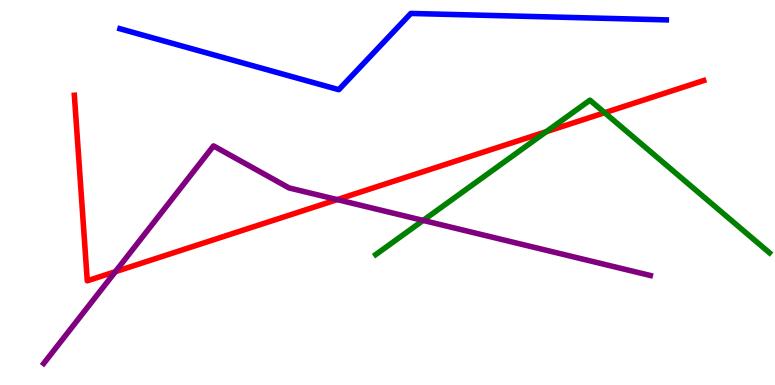[{'lines': ['blue', 'red'], 'intersections': []}, {'lines': ['green', 'red'], 'intersections': [{'x': 7.05, 'y': 6.58}, {'x': 7.8, 'y': 7.07}]}, {'lines': ['purple', 'red'], 'intersections': [{'x': 1.49, 'y': 2.94}, {'x': 4.35, 'y': 4.82}]}, {'lines': ['blue', 'green'], 'intersections': []}, {'lines': ['blue', 'purple'], 'intersections': []}, {'lines': ['green', 'purple'], 'intersections': [{'x': 5.46, 'y': 4.27}]}]